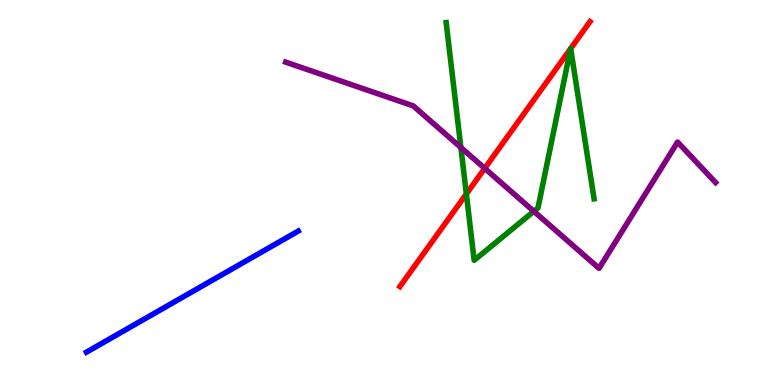[{'lines': ['blue', 'red'], 'intersections': []}, {'lines': ['green', 'red'], 'intersections': [{'x': 6.02, 'y': 4.96}, {'x': 7.36, 'y': 8.73}, {'x': 7.36, 'y': 8.74}]}, {'lines': ['purple', 'red'], 'intersections': [{'x': 6.25, 'y': 5.63}]}, {'lines': ['blue', 'green'], 'intersections': []}, {'lines': ['blue', 'purple'], 'intersections': []}, {'lines': ['green', 'purple'], 'intersections': [{'x': 5.95, 'y': 6.17}, {'x': 6.89, 'y': 4.51}]}]